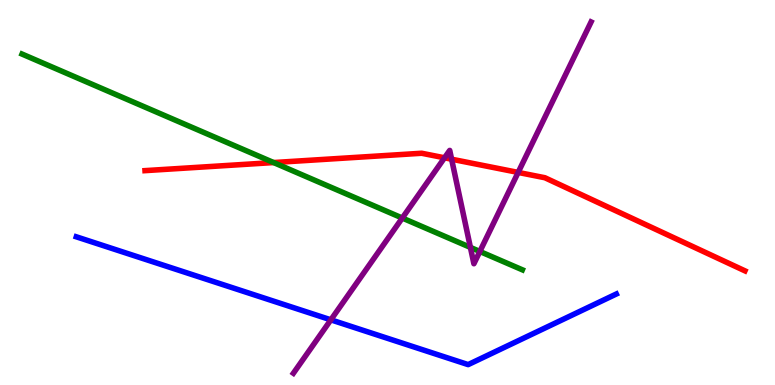[{'lines': ['blue', 'red'], 'intersections': []}, {'lines': ['green', 'red'], 'intersections': [{'x': 3.53, 'y': 5.78}]}, {'lines': ['purple', 'red'], 'intersections': [{'x': 5.74, 'y': 5.9}, {'x': 5.83, 'y': 5.86}, {'x': 6.69, 'y': 5.52}]}, {'lines': ['blue', 'green'], 'intersections': []}, {'lines': ['blue', 'purple'], 'intersections': [{'x': 4.27, 'y': 1.69}]}, {'lines': ['green', 'purple'], 'intersections': [{'x': 5.19, 'y': 4.34}, {'x': 6.07, 'y': 3.57}, {'x': 6.19, 'y': 3.47}]}]